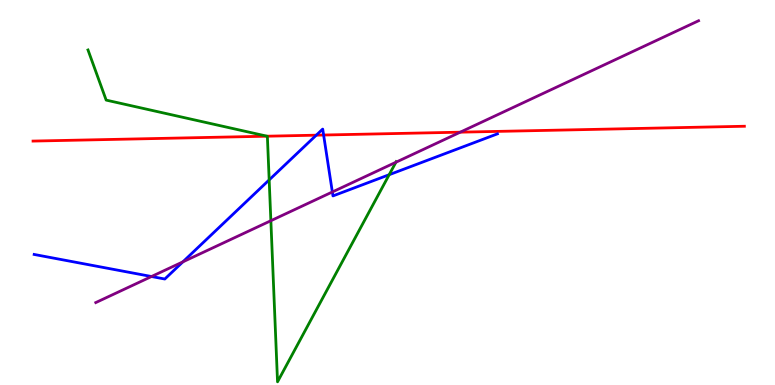[{'lines': ['blue', 'red'], 'intersections': [{'x': 4.08, 'y': 6.49}, {'x': 4.18, 'y': 6.49}]}, {'lines': ['green', 'red'], 'intersections': [{'x': 3.45, 'y': 6.46}]}, {'lines': ['purple', 'red'], 'intersections': [{'x': 5.94, 'y': 6.57}]}, {'lines': ['blue', 'green'], 'intersections': [{'x': 3.47, 'y': 5.33}, {'x': 5.02, 'y': 5.46}]}, {'lines': ['blue', 'purple'], 'intersections': [{'x': 1.95, 'y': 2.82}, {'x': 2.36, 'y': 3.2}, {'x': 4.29, 'y': 5.01}]}, {'lines': ['green', 'purple'], 'intersections': [{'x': 3.5, 'y': 4.27}, {'x': 5.11, 'y': 5.79}]}]